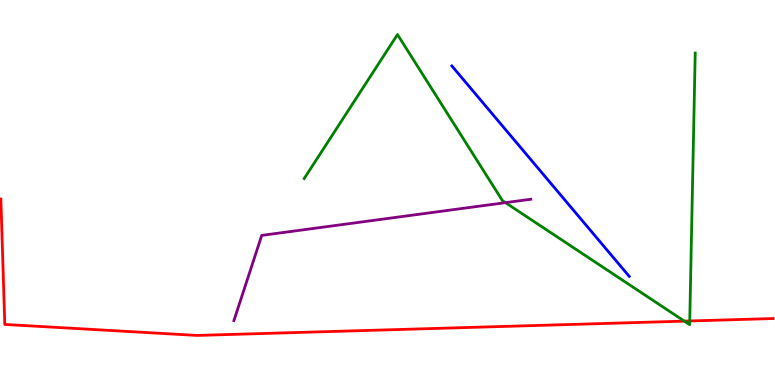[{'lines': ['blue', 'red'], 'intersections': []}, {'lines': ['green', 'red'], 'intersections': [{'x': 8.83, 'y': 1.66}, {'x': 8.9, 'y': 1.66}]}, {'lines': ['purple', 'red'], 'intersections': []}, {'lines': ['blue', 'green'], 'intersections': []}, {'lines': ['blue', 'purple'], 'intersections': []}, {'lines': ['green', 'purple'], 'intersections': [{'x': 6.52, 'y': 4.74}]}]